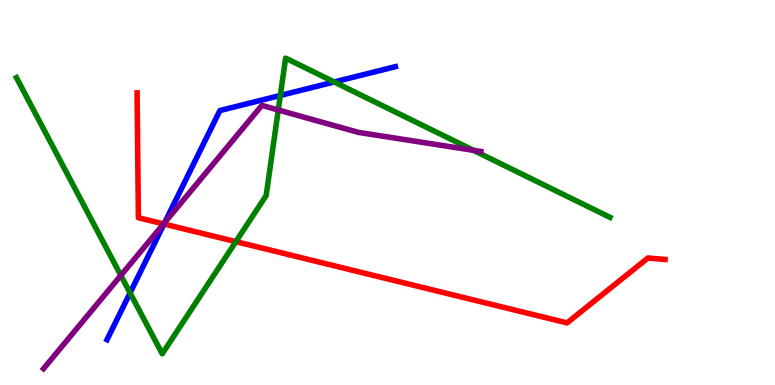[{'lines': ['blue', 'red'], 'intersections': [{'x': 2.12, 'y': 4.18}]}, {'lines': ['green', 'red'], 'intersections': [{'x': 3.04, 'y': 3.72}]}, {'lines': ['purple', 'red'], 'intersections': [{'x': 2.11, 'y': 4.18}]}, {'lines': ['blue', 'green'], 'intersections': [{'x': 1.68, 'y': 2.39}, {'x': 3.62, 'y': 7.52}, {'x': 4.31, 'y': 7.87}]}, {'lines': ['blue', 'purple'], 'intersections': [{'x': 2.13, 'y': 4.22}]}, {'lines': ['green', 'purple'], 'intersections': [{'x': 1.56, 'y': 2.85}, {'x': 3.59, 'y': 7.14}, {'x': 6.11, 'y': 6.1}]}]